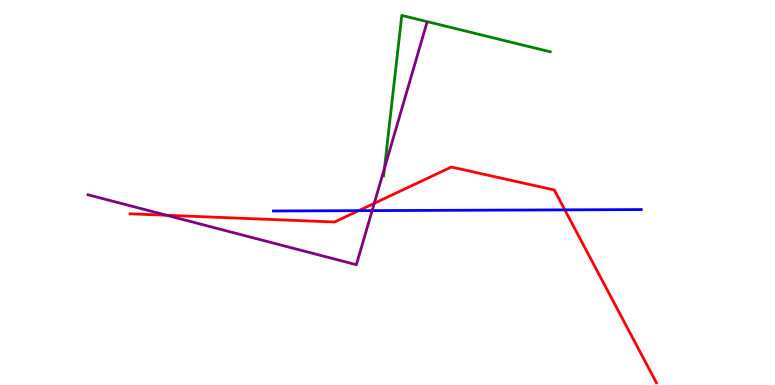[{'lines': ['blue', 'red'], 'intersections': [{'x': 4.63, 'y': 4.53}, {'x': 7.29, 'y': 4.55}]}, {'lines': ['green', 'red'], 'intersections': []}, {'lines': ['purple', 'red'], 'intersections': [{'x': 2.15, 'y': 4.41}, {'x': 4.83, 'y': 4.72}]}, {'lines': ['blue', 'green'], 'intersections': []}, {'lines': ['blue', 'purple'], 'intersections': [{'x': 4.8, 'y': 4.53}]}, {'lines': ['green', 'purple'], 'intersections': [{'x': 4.96, 'y': 5.63}]}]